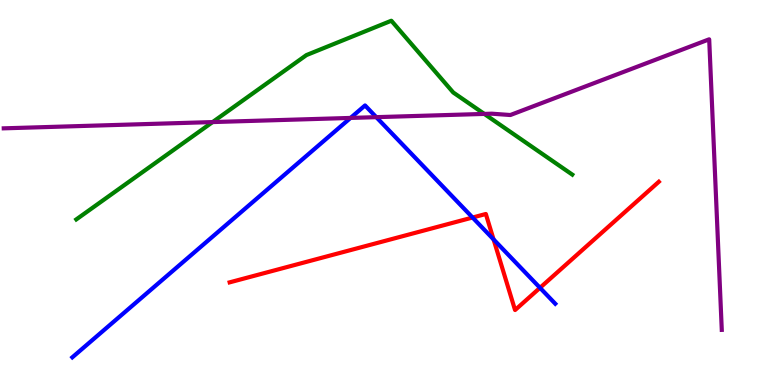[{'lines': ['blue', 'red'], 'intersections': [{'x': 6.1, 'y': 4.35}, {'x': 6.37, 'y': 3.78}, {'x': 6.97, 'y': 2.52}]}, {'lines': ['green', 'red'], 'intersections': []}, {'lines': ['purple', 'red'], 'intersections': []}, {'lines': ['blue', 'green'], 'intersections': []}, {'lines': ['blue', 'purple'], 'intersections': [{'x': 4.52, 'y': 6.94}, {'x': 4.86, 'y': 6.96}]}, {'lines': ['green', 'purple'], 'intersections': [{'x': 2.74, 'y': 6.83}, {'x': 6.25, 'y': 7.04}]}]